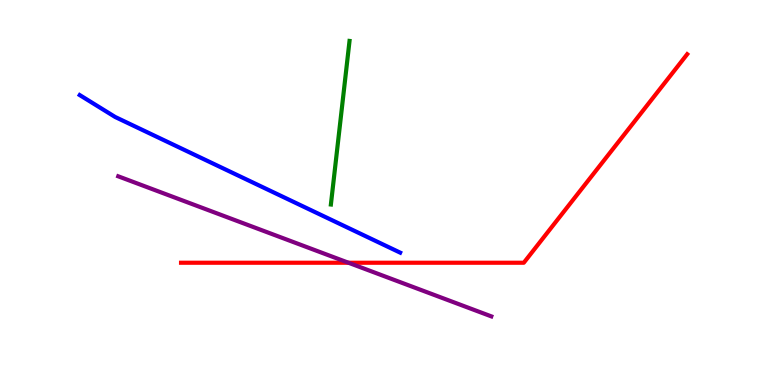[{'lines': ['blue', 'red'], 'intersections': []}, {'lines': ['green', 'red'], 'intersections': []}, {'lines': ['purple', 'red'], 'intersections': [{'x': 4.5, 'y': 3.18}]}, {'lines': ['blue', 'green'], 'intersections': []}, {'lines': ['blue', 'purple'], 'intersections': []}, {'lines': ['green', 'purple'], 'intersections': []}]